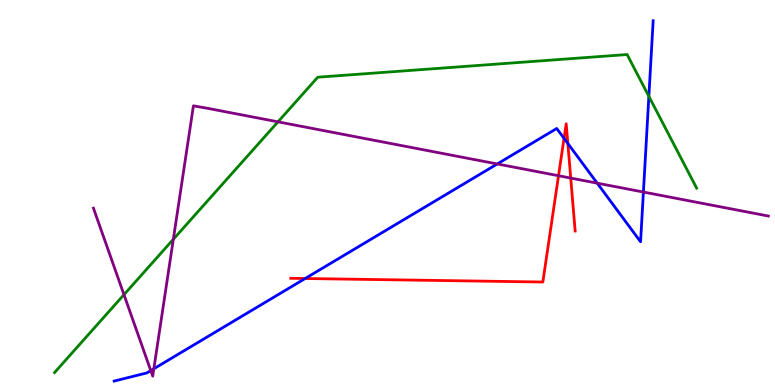[{'lines': ['blue', 'red'], 'intersections': [{'x': 3.94, 'y': 2.77}, {'x': 7.28, 'y': 6.41}, {'x': 7.33, 'y': 6.27}]}, {'lines': ['green', 'red'], 'intersections': []}, {'lines': ['purple', 'red'], 'intersections': [{'x': 7.21, 'y': 5.44}, {'x': 7.36, 'y': 5.37}]}, {'lines': ['blue', 'green'], 'intersections': [{'x': 8.37, 'y': 7.5}]}, {'lines': ['blue', 'purple'], 'intersections': [{'x': 1.95, 'y': 0.374}, {'x': 1.98, 'y': 0.422}, {'x': 6.42, 'y': 5.74}, {'x': 7.71, 'y': 5.24}, {'x': 8.3, 'y': 5.01}]}, {'lines': ['green', 'purple'], 'intersections': [{'x': 1.6, 'y': 2.35}, {'x': 2.24, 'y': 3.78}, {'x': 3.59, 'y': 6.84}]}]